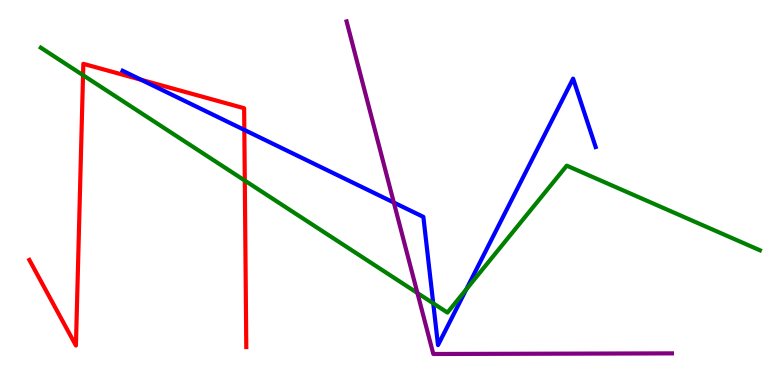[{'lines': ['blue', 'red'], 'intersections': [{'x': 1.82, 'y': 7.93}, {'x': 3.15, 'y': 6.63}]}, {'lines': ['green', 'red'], 'intersections': [{'x': 1.07, 'y': 8.05}, {'x': 3.16, 'y': 5.31}]}, {'lines': ['purple', 'red'], 'intersections': []}, {'lines': ['blue', 'green'], 'intersections': [{'x': 5.59, 'y': 2.12}, {'x': 6.02, 'y': 2.48}]}, {'lines': ['blue', 'purple'], 'intersections': [{'x': 5.08, 'y': 4.74}]}, {'lines': ['green', 'purple'], 'intersections': [{'x': 5.39, 'y': 2.39}]}]